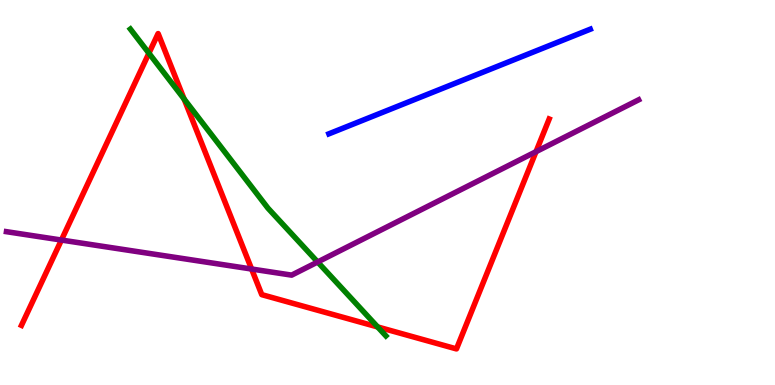[{'lines': ['blue', 'red'], 'intersections': []}, {'lines': ['green', 'red'], 'intersections': [{'x': 1.92, 'y': 8.62}, {'x': 2.38, 'y': 7.43}, {'x': 4.87, 'y': 1.51}]}, {'lines': ['purple', 'red'], 'intersections': [{'x': 0.792, 'y': 3.76}, {'x': 3.25, 'y': 3.01}, {'x': 6.92, 'y': 6.06}]}, {'lines': ['blue', 'green'], 'intersections': []}, {'lines': ['blue', 'purple'], 'intersections': []}, {'lines': ['green', 'purple'], 'intersections': [{'x': 4.1, 'y': 3.2}]}]